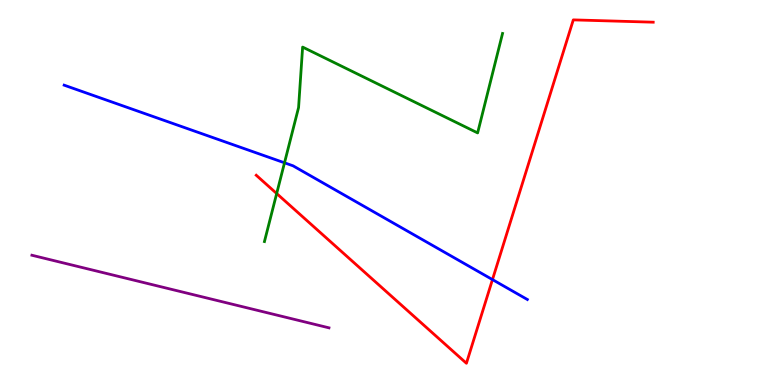[{'lines': ['blue', 'red'], 'intersections': [{'x': 6.35, 'y': 2.74}]}, {'lines': ['green', 'red'], 'intersections': [{'x': 3.57, 'y': 4.97}]}, {'lines': ['purple', 'red'], 'intersections': []}, {'lines': ['blue', 'green'], 'intersections': [{'x': 3.67, 'y': 5.77}]}, {'lines': ['blue', 'purple'], 'intersections': []}, {'lines': ['green', 'purple'], 'intersections': []}]